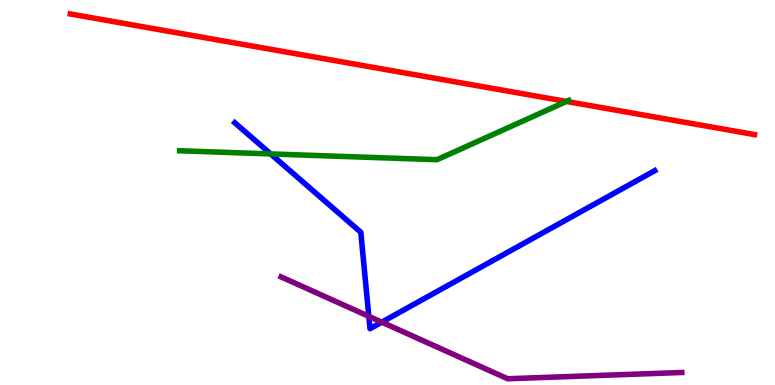[{'lines': ['blue', 'red'], 'intersections': []}, {'lines': ['green', 'red'], 'intersections': [{'x': 7.31, 'y': 7.37}]}, {'lines': ['purple', 'red'], 'intersections': []}, {'lines': ['blue', 'green'], 'intersections': [{'x': 3.49, 'y': 6.0}]}, {'lines': ['blue', 'purple'], 'intersections': [{'x': 4.76, 'y': 1.78}, {'x': 4.93, 'y': 1.63}]}, {'lines': ['green', 'purple'], 'intersections': []}]